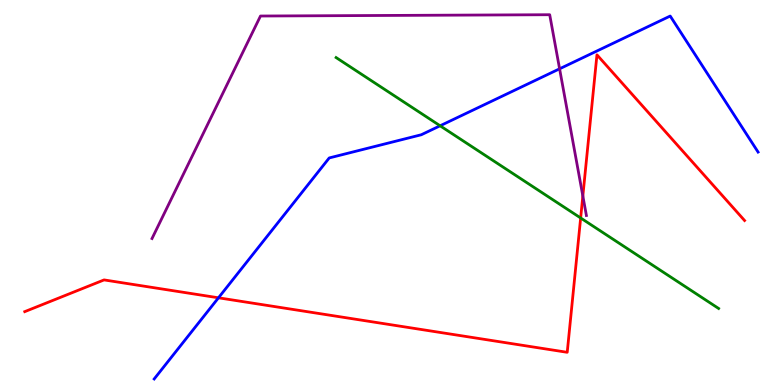[{'lines': ['blue', 'red'], 'intersections': [{'x': 2.82, 'y': 2.27}]}, {'lines': ['green', 'red'], 'intersections': [{'x': 7.49, 'y': 4.34}]}, {'lines': ['purple', 'red'], 'intersections': [{'x': 7.52, 'y': 4.91}]}, {'lines': ['blue', 'green'], 'intersections': [{'x': 5.68, 'y': 6.73}]}, {'lines': ['blue', 'purple'], 'intersections': [{'x': 7.22, 'y': 8.21}]}, {'lines': ['green', 'purple'], 'intersections': []}]